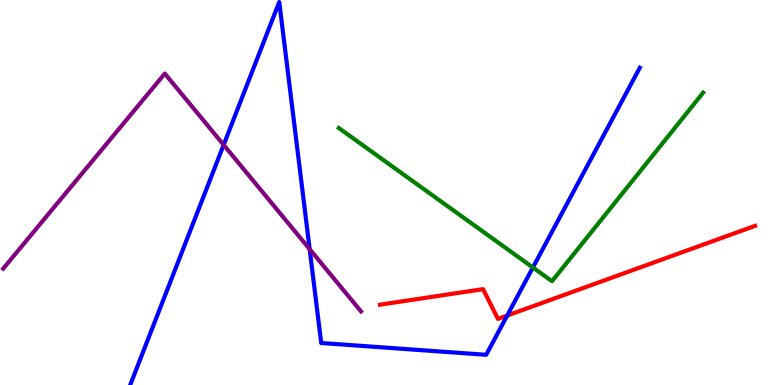[{'lines': ['blue', 'red'], 'intersections': [{'x': 6.54, 'y': 1.8}]}, {'lines': ['green', 'red'], 'intersections': []}, {'lines': ['purple', 'red'], 'intersections': []}, {'lines': ['blue', 'green'], 'intersections': [{'x': 6.88, 'y': 3.05}]}, {'lines': ['blue', 'purple'], 'intersections': [{'x': 2.89, 'y': 6.24}, {'x': 4.0, 'y': 3.53}]}, {'lines': ['green', 'purple'], 'intersections': []}]